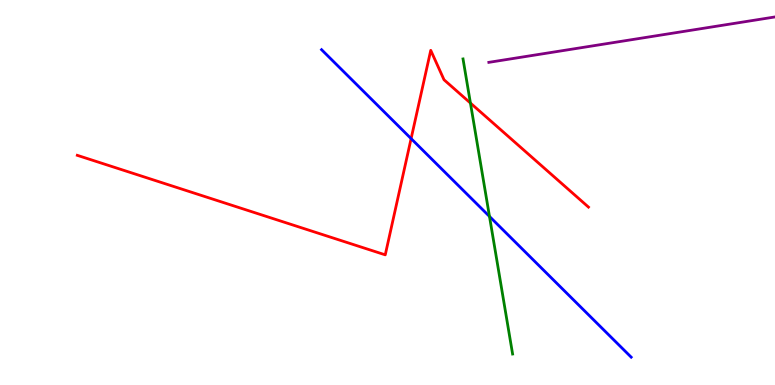[{'lines': ['blue', 'red'], 'intersections': [{'x': 5.3, 'y': 6.4}]}, {'lines': ['green', 'red'], 'intersections': [{'x': 6.07, 'y': 7.32}]}, {'lines': ['purple', 'red'], 'intersections': []}, {'lines': ['blue', 'green'], 'intersections': [{'x': 6.32, 'y': 4.38}]}, {'lines': ['blue', 'purple'], 'intersections': []}, {'lines': ['green', 'purple'], 'intersections': []}]